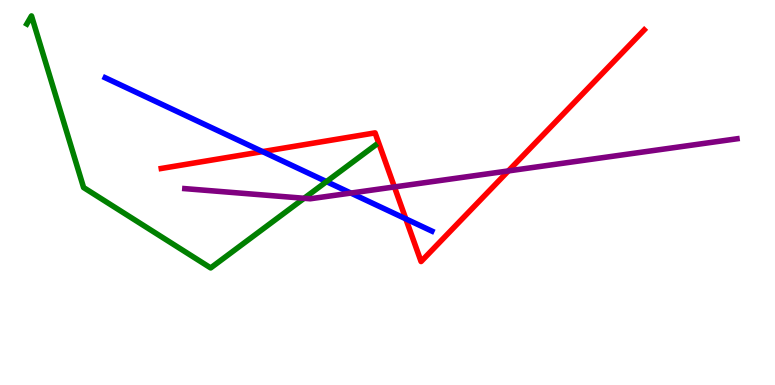[{'lines': ['blue', 'red'], 'intersections': [{'x': 3.39, 'y': 6.06}, {'x': 5.24, 'y': 4.32}]}, {'lines': ['green', 'red'], 'intersections': []}, {'lines': ['purple', 'red'], 'intersections': [{'x': 5.09, 'y': 5.14}, {'x': 6.56, 'y': 5.56}]}, {'lines': ['blue', 'green'], 'intersections': [{'x': 4.21, 'y': 5.28}]}, {'lines': ['blue', 'purple'], 'intersections': [{'x': 4.53, 'y': 4.99}]}, {'lines': ['green', 'purple'], 'intersections': [{'x': 3.92, 'y': 4.85}]}]